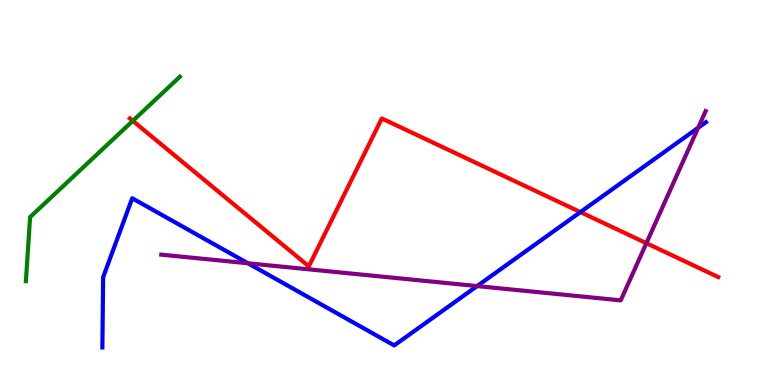[{'lines': ['blue', 'red'], 'intersections': [{'x': 7.49, 'y': 4.49}]}, {'lines': ['green', 'red'], 'intersections': [{'x': 1.71, 'y': 6.86}]}, {'lines': ['purple', 'red'], 'intersections': [{'x': 8.34, 'y': 3.68}]}, {'lines': ['blue', 'green'], 'intersections': []}, {'lines': ['blue', 'purple'], 'intersections': [{'x': 3.2, 'y': 3.16}, {'x': 6.16, 'y': 2.57}, {'x': 9.01, 'y': 6.68}]}, {'lines': ['green', 'purple'], 'intersections': []}]